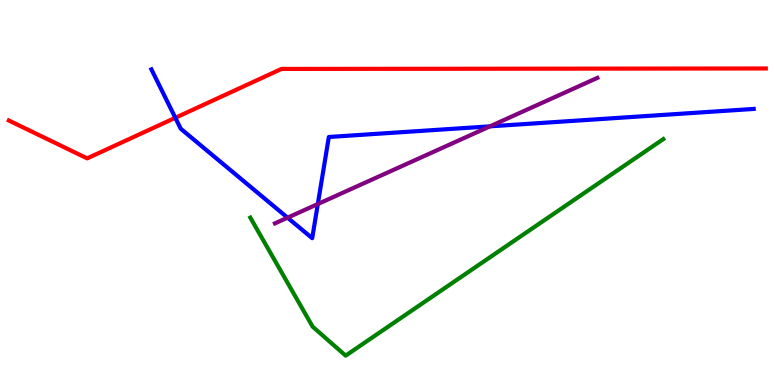[{'lines': ['blue', 'red'], 'intersections': [{'x': 2.26, 'y': 6.94}]}, {'lines': ['green', 'red'], 'intersections': []}, {'lines': ['purple', 'red'], 'intersections': []}, {'lines': ['blue', 'green'], 'intersections': []}, {'lines': ['blue', 'purple'], 'intersections': [{'x': 3.71, 'y': 4.35}, {'x': 4.1, 'y': 4.7}, {'x': 6.32, 'y': 6.72}]}, {'lines': ['green', 'purple'], 'intersections': []}]